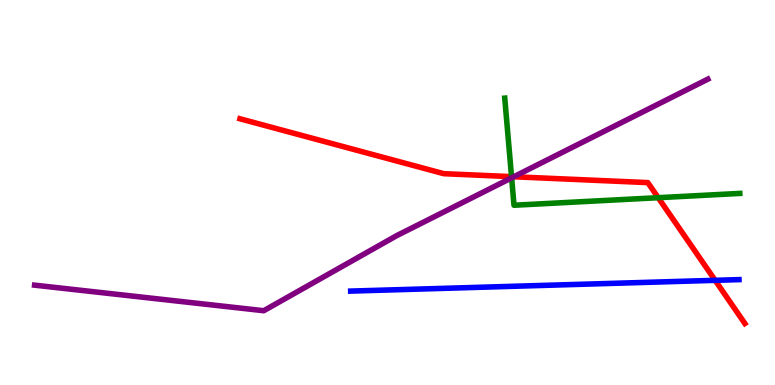[{'lines': ['blue', 'red'], 'intersections': [{'x': 9.23, 'y': 2.72}]}, {'lines': ['green', 'red'], 'intersections': [{'x': 6.6, 'y': 5.41}, {'x': 8.49, 'y': 4.87}]}, {'lines': ['purple', 'red'], 'intersections': [{'x': 6.63, 'y': 5.41}]}, {'lines': ['blue', 'green'], 'intersections': []}, {'lines': ['blue', 'purple'], 'intersections': []}, {'lines': ['green', 'purple'], 'intersections': [{'x': 6.6, 'y': 5.38}]}]